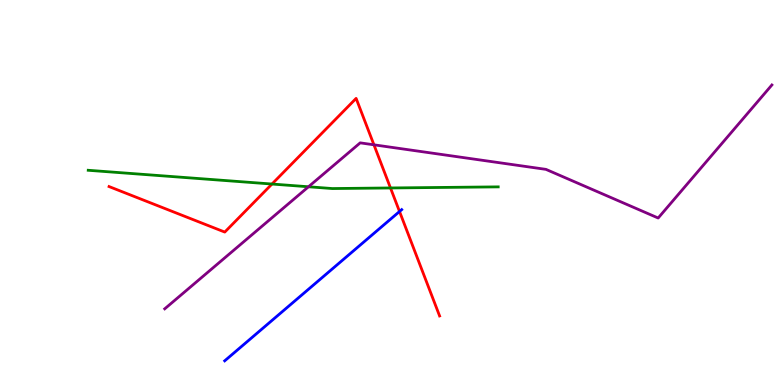[{'lines': ['blue', 'red'], 'intersections': [{'x': 5.16, 'y': 4.51}]}, {'lines': ['green', 'red'], 'intersections': [{'x': 3.51, 'y': 5.22}, {'x': 5.04, 'y': 5.12}]}, {'lines': ['purple', 'red'], 'intersections': [{'x': 4.83, 'y': 6.24}]}, {'lines': ['blue', 'green'], 'intersections': []}, {'lines': ['blue', 'purple'], 'intersections': []}, {'lines': ['green', 'purple'], 'intersections': [{'x': 3.98, 'y': 5.15}]}]